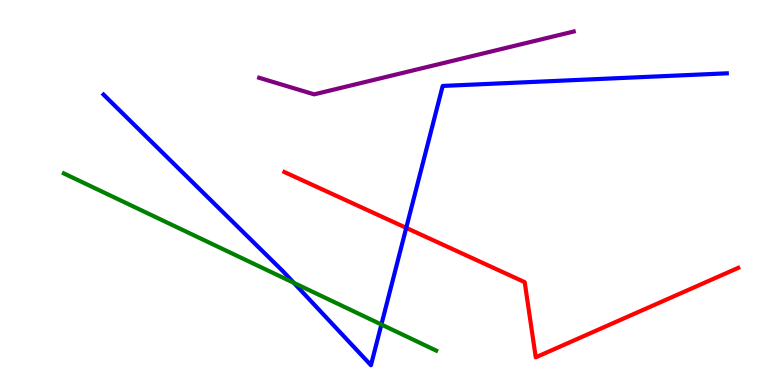[{'lines': ['blue', 'red'], 'intersections': [{'x': 5.24, 'y': 4.08}]}, {'lines': ['green', 'red'], 'intersections': []}, {'lines': ['purple', 'red'], 'intersections': []}, {'lines': ['blue', 'green'], 'intersections': [{'x': 3.79, 'y': 2.65}, {'x': 4.92, 'y': 1.57}]}, {'lines': ['blue', 'purple'], 'intersections': []}, {'lines': ['green', 'purple'], 'intersections': []}]